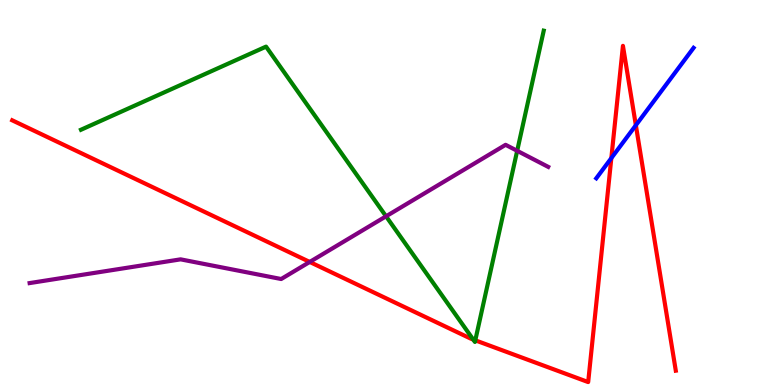[{'lines': ['blue', 'red'], 'intersections': [{'x': 7.89, 'y': 5.89}, {'x': 8.2, 'y': 6.75}]}, {'lines': ['green', 'red'], 'intersections': [{'x': 6.11, 'y': 1.18}, {'x': 6.13, 'y': 1.16}]}, {'lines': ['purple', 'red'], 'intersections': [{'x': 4.0, 'y': 3.2}]}, {'lines': ['blue', 'green'], 'intersections': []}, {'lines': ['blue', 'purple'], 'intersections': []}, {'lines': ['green', 'purple'], 'intersections': [{'x': 4.98, 'y': 4.38}, {'x': 6.67, 'y': 6.08}]}]